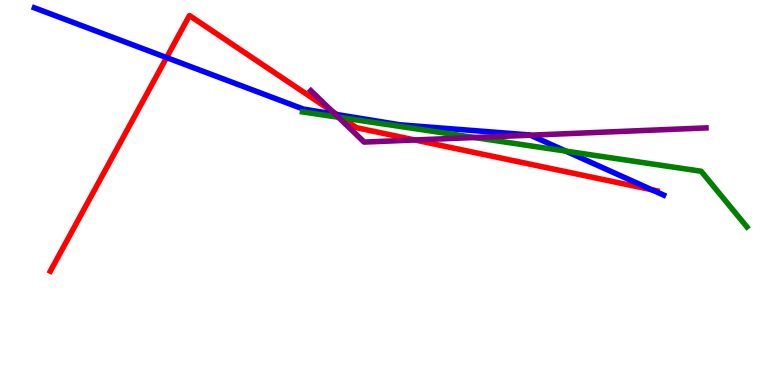[{'lines': ['blue', 'red'], 'intersections': [{'x': 2.15, 'y': 8.5}, {'x': 4.35, 'y': 7.02}, {'x': 8.41, 'y': 5.07}]}, {'lines': ['green', 'red'], 'intersections': [{'x': 4.41, 'y': 6.94}]}, {'lines': ['purple', 'red'], 'intersections': [{'x': 4.29, 'y': 7.1}, {'x': 5.35, 'y': 6.36}]}, {'lines': ['blue', 'green'], 'intersections': [{'x': 7.3, 'y': 6.08}]}, {'lines': ['blue', 'purple'], 'intersections': [{'x': 4.33, 'y': 7.03}, {'x': 6.84, 'y': 6.49}]}, {'lines': ['green', 'purple'], 'intersections': [{'x': 4.37, 'y': 6.95}, {'x': 6.12, 'y': 6.43}]}]